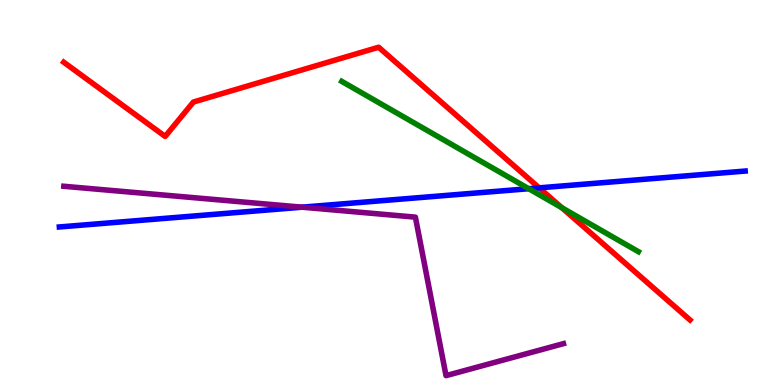[{'lines': ['blue', 'red'], 'intersections': [{'x': 6.96, 'y': 5.12}]}, {'lines': ['green', 'red'], 'intersections': [{'x': 7.25, 'y': 4.6}]}, {'lines': ['purple', 'red'], 'intersections': []}, {'lines': ['blue', 'green'], 'intersections': [{'x': 6.82, 'y': 5.1}]}, {'lines': ['blue', 'purple'], 'intersections': [{'x': 3.9, 'y': 4.62}]}, {'lines': ['green', 'purple'], 'intersections': []}]